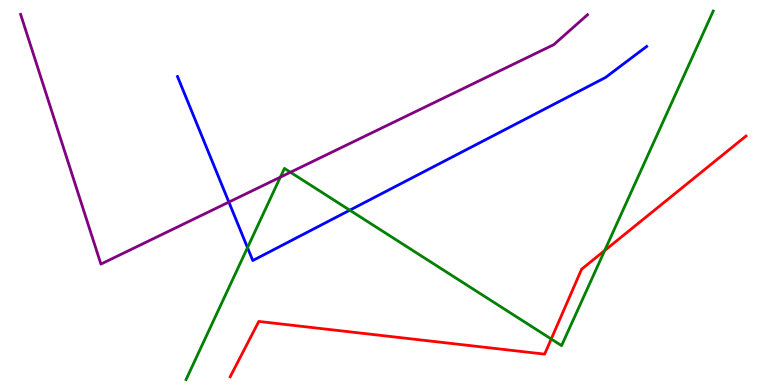[{'lines': ['blue', 'red'], 'intersections': []}, {'lines': ['green', 'red'], 'intersections': [{'x': 7.11, 'y': 1.19}, {'x': 7.8, 'y': 3.49}]}, {'lines': ['purple', 'red'], 'intersections': []}, {'lines': ['blue', 'green'], 'intersections': [{'x': 3.19, 'y': 3.57}, {'x': 4.51, 'y': 4.54}]}, {'lines': ['blue', 'purple'], 'intersections': [{'x': 2.95, 'y': 4.75}]}, {'lines': ['green', 'purple'], 'intersections': [{'x': 3.62, 'y': 5.4}, {'x': 3.75, 'y': 5.53}]}]